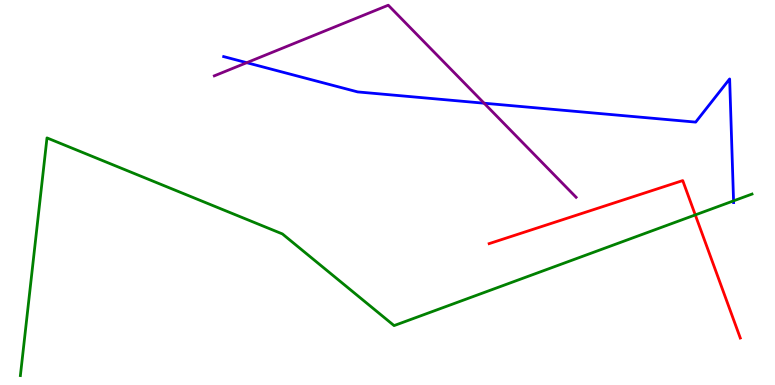[{'lines': ['blue', 'red'], 'intersections': []}, {'lines': ['green', 'red'], 'intersections': [{'x': 8.97, 'y': 4.42}]}, {'lines': ['purple', 'red'], 'intersections': []}, {'lines': ['blue', 'green'], 'intersections': [{'x': 9.47, 'y': 4.78}]}, {'lines': ['blue', 'purple'], 'intersections': [{'x': 3.18, 'y': 8.37}, {'x': 6.25, 'y': 7.32}]}, {'lines': ['green', 'purple'], 'intersections': []}]